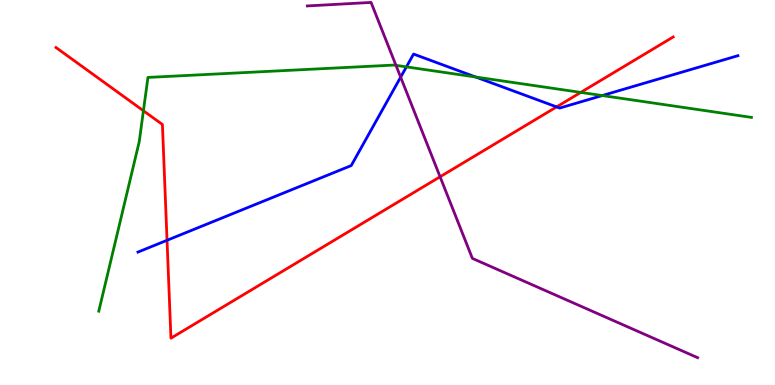[{'lines': ['blue', 'red'], 'intersections': [{'x': 2.16, 'y': 3.76}, {'x': 7.18, 'y': 7.22}]}, {'lines': ['green', 'red'], 'intersections': [{'x': 1.85, 'y': 7.12}, {'x': 7.49, 'y': 7.6}]}, {'lines': ['purple', 'red'], 'intersections': [{'x': 5.68, 'y': 5.41}]}, {'lines': ['blue', 'green'], 'intersections': [{'x': 5.24, 'y': 8.26}, {'x': 6.14, 'y': 8.0}, {'x': 7.77, 'y': 7.52}]}, {'lines': ['blue', 'purple'], 'intersections': [{'x': 5.17, 'y': 8.0}]}, {'lines': ['green', 'purple'], 'intersections': [{'x': 5.11, 'y': 8.3}]}]